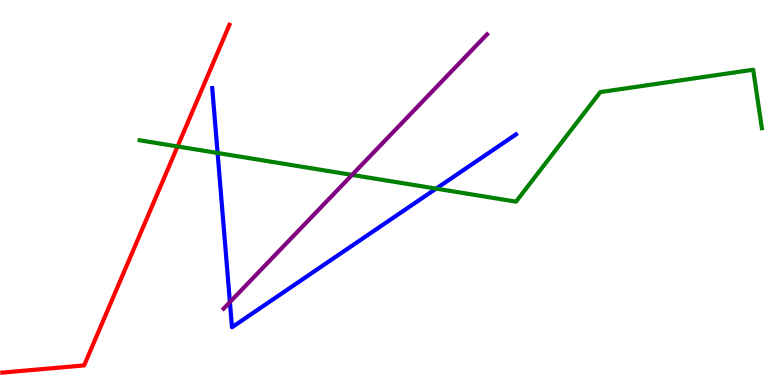[{'lines': ['blue', 'red'], 'intersections': []}, {'lines': ['green', 'red'], 'intersections': [{'x': 2.29, 'y': 6.2}]}, {'lines': ['purple', 'red'], 'intersections': []}, {'lines': ['blue', 'green'], 'intersections': [{'x': 2.81, 'y': 6.03}, {'x': 5.63, 'y': 5.1}]}, {'lines': ['blue', 'purple'], 'intersections': [{'x': 2.97, 'y': 2.15}]}, {'lines': ['green', 'purple'], 'intersections': [{'x': 4.54, 'y': 5.46}]}]